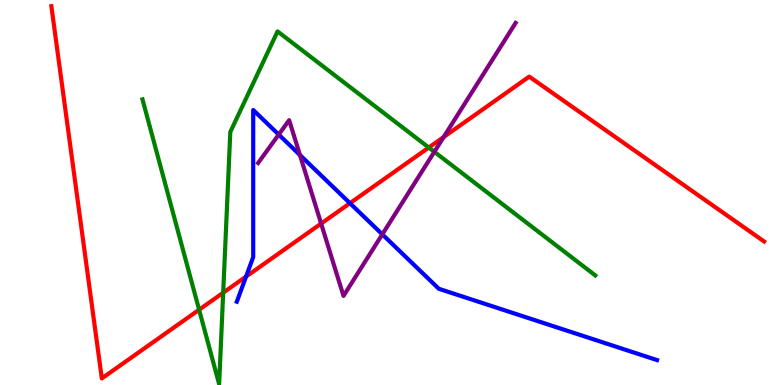[{'lines': ['blue', 'red'], 'intersections': [{'x': 3.17, 'y': 2.82}, {'x': 4.52, 'y': 4.72}]}, {'lines': ['green', 'red'], 'intersections': [{'x': 2.57, 'y': 1.96}, {'x': 2.88, 'y': 2.4}, {'x': 5.53, 'y': 6.17}]}, {'lines': ['purple', 'red'], 'intersections': [{'x': 4.14, 'y': 4.19}, {'x': 5.72, 'y': 6.44}]}, {'lines': ['blue', 'green'], 'intersections': []}, {'lines': ['blue', 'purple'], 'intersections': [{'x': 3.6, 'y': 6.5}, {'x': 3.87, 'y': 5.97}, {'x': 4.93, 'y': 3.91}]}, {'lines': ['green', 'purple'], 'intersections': [{'x': 5.6, 'y': 6.06}]}]